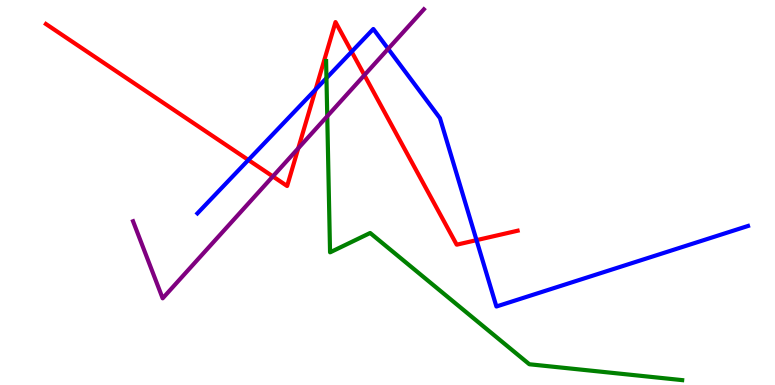[{'lines': ['blue', 'red'], 'intersections': [{'x': 3.2, 'y': 5.85}, {'x': 4.07, 'y': 7.68}, {'x': 4.54, 'y': 8.66}, {'x': 6.15, 'y': 3.76}]}, {'lines': ['green', 'red'], 'intersections': []}, {'lines': ['purple', 'red'], 'intersections': [{'x': 3.52, 'y': 5.42}, {'x': 3.85, 'y': 6.15}, {'x': 4.7, 'y': 8.05}]}, {'lines': ['blue', 'green'], 'intersections': [{'x': 4.21, 'y': 7.97}]}, {'lines': ['blue', 'purple'], 'intersections': [{'x': 5.01, 'y': 8.73}]}, {'lines': ['green', 'purple'], 'intersections': [{'x': 4.22, 'y': 6.98}]}]